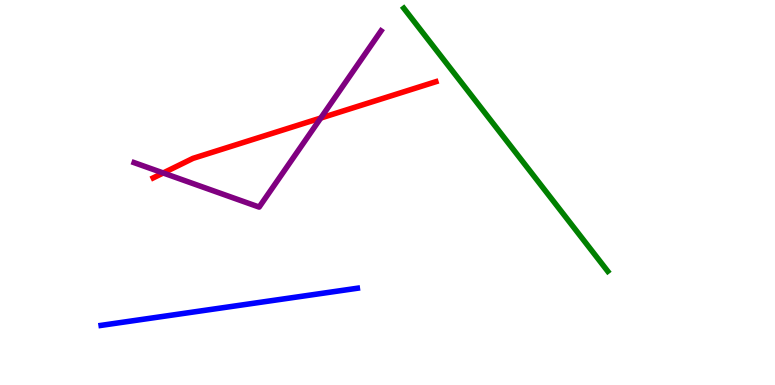[{'lines': ['blue', 'red'], 'intersections': []}, {'lines': ['green', 'red'], 'intersections': []}, {'lines': ['purple', 'red'], 'intersections': [{'x': 2.11, 'y': 5.51}, {'x': 4.14, 'y': 6.93}]}, {'lines': ['blue', 'green'], 'intersections': []}, {'lines': ['blue', 'purple'], 'intersections': []}, {'lines': ['green', 'purple'], 'intersections': []}]